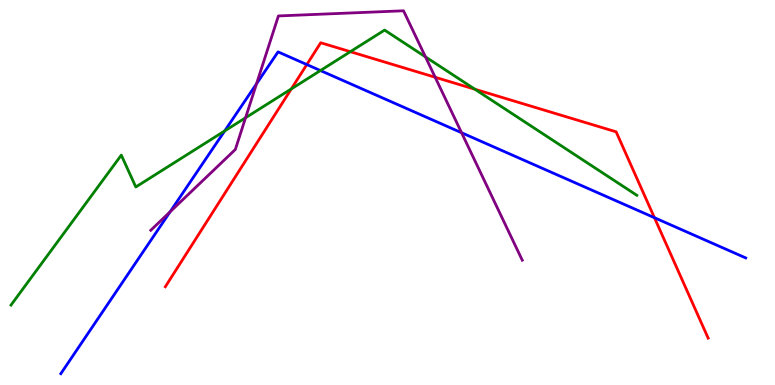[{'lines': ['blue', 'red'], 'intersections': [{'x': 3.96, 'y': 8.32}, {'x': 8.44, 'y': 4.35}]}, {'lines': ['green', 'red'], 'intersections': [{'x': 3.76, 'y': 7.69}, {'x': 4.52, 'y': 8.66}, {'x': 6.13, 'y': 7.68}]}, {'lines': ['purple', 'red'], 'intersections': [{'x': 5.62, 'y': 7.99}]}, {'lines': ['blue', 'green'], 'intersections': [{'x': 2.9, 'y': 6.6}, {'x': 4.13, 'y': 8.17}]}, {'lines': ['blue', 'purple'], 'intersections': [{'x': 2.19, 'y': 4.5}, {'x': 3.31, 'y': 7.82}, {'x': 5.96, 'y': 6.55}]}, {'lines': ['green', 'purple'], 'intersections': [{'x': 3.17, 'y': 6.94}, {'x': 5.49, 'y': 8.52}]}]